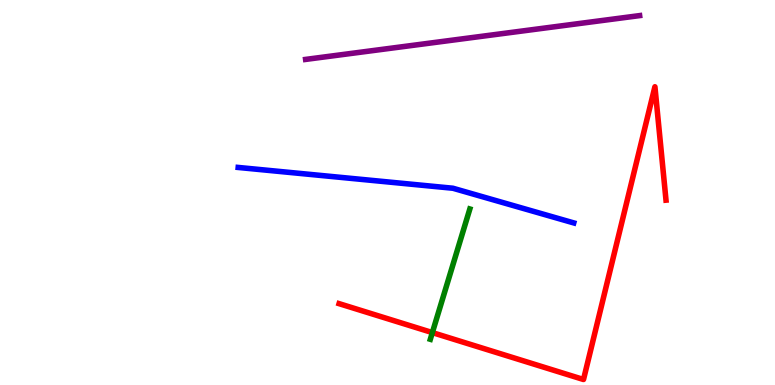[{'lines': ['blue', 'red'], 'intersections': []}, {'lines': ['green', 'red'], 'intersections': [{'x': 5.58, 'y': 1.36}]}, {'lines': ['purple', 'red'], 'intersections': []}, {'lines': ['blue', 'green'], 'intersections': []}, {'lines': ['blue', 'purple'], 'intersections': []}, {'lines': ['green', 'purple'], 'intersections': []}]